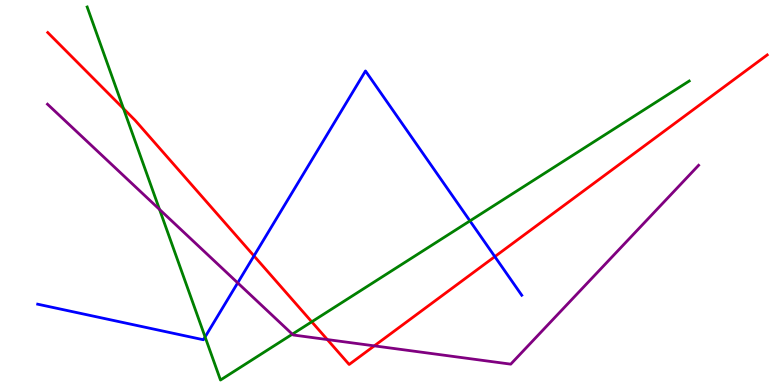[{'lines': ['blue', 'red'], 'intersections': [{'x': 3.28, 'y': 3.35}, {'x': 6.38, 'y': 3.33}]}, {'lines': ['green', 'red'], 'intersections': [{'x': 1.59, 'y': 7.18}, {'x': 4.02, 'y': 1.64}]}, {'lines': ['purple', 'red'], 'intersections': [{'x': 4.22, 'y': 1.18}, {'x': 4.83, 'y': 1.02}]}, {'lines': ['blue', 'green'], 'intersections': [{'x': 2.65, 'y': 1.25}, {'x': 6.06, 'y': 4.26}]}, {'lines': ['blue', 'purple'], 'intersections': [{'x': 3.07, 'y': 2.65}]}, {'lines': ['green', 'purple'], 'intersections': [{'x': 2.06, 'y': 4.56}, {'x': 3.77, 'y': 1.32}]}]